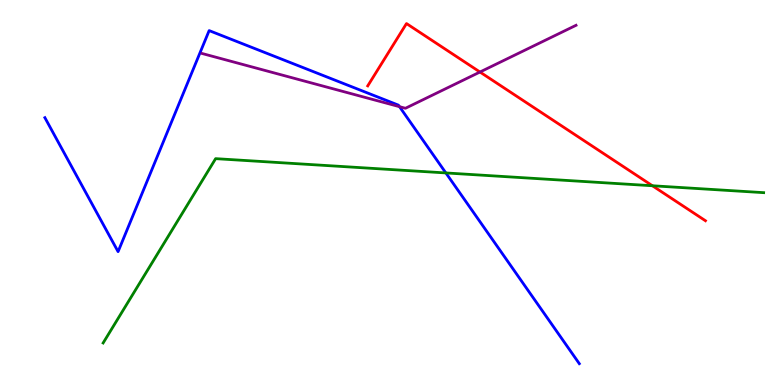[{'lines': ['blue', 'red'], 'intersections': []}, {'lines': ['green', 'red'], 'intersections': [{'x': 8.42, 'y': 5.18}]}, {'lines': ['purple', 'red'], 'intersections': [{'x': 6.19, 'y': 8.13}]}, {'lines': ['blue', 'green'], 'intersections': [{'x': 5.75, 'y': 5.51}]}, {'lines': ['blue', 'purple'], 'intersections': [{'x': 5.15, 'y': 7.23}]}, {'lines': ['green', 'purple'], 'intersections': []}]